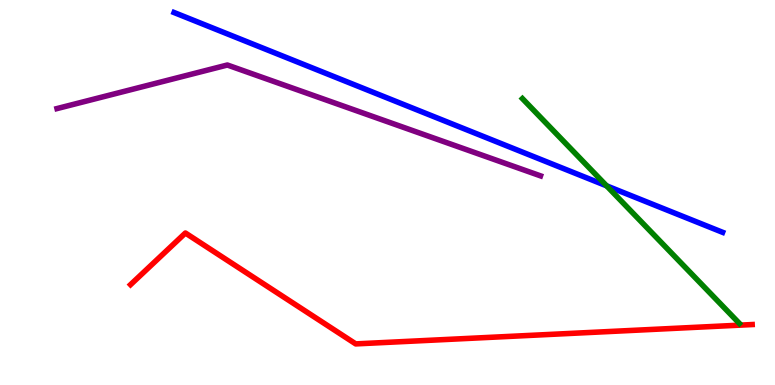[{'lines': ['blue', 'red'], 'intersections': []}, {'lines': ['green', 'red'], 'intersections': []}, {'lines': ['purple', 'red'], 'intersections': []}, {'lines': ['blue', 'green'], 'intersections': [{'x': 7.83, 'y': 5.17}]}, {'lines': ['blue', 'purple'], 'intersections': []}, {'lines': ['green', 'purple'], 'intersections': []}]